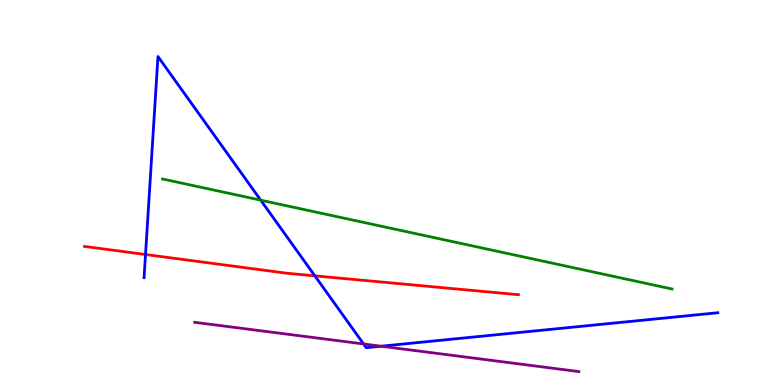[{'lines': ['blue', 'red'], 'intersections': [{'x': 1.88, 'y': 3.39}, {'x': 4.06, 'y': 2.84}]}, {'lines': ['green', 'red'], 'intersections': []}, {'lines': ['purple', 'red'], 'intersections': []}, {'lines': ['blue', 'green'], 'intersections': [{'x': 3.36, 'y': 4.8}]}, {'lines': ['blue', 'purple'], 'intersections': [{'x': 4.69, 'y': 1.07}, {'x': 4.92, 'y': 1.01}]}, {'lines': ['green', 'purple'], 'intersections': []}]